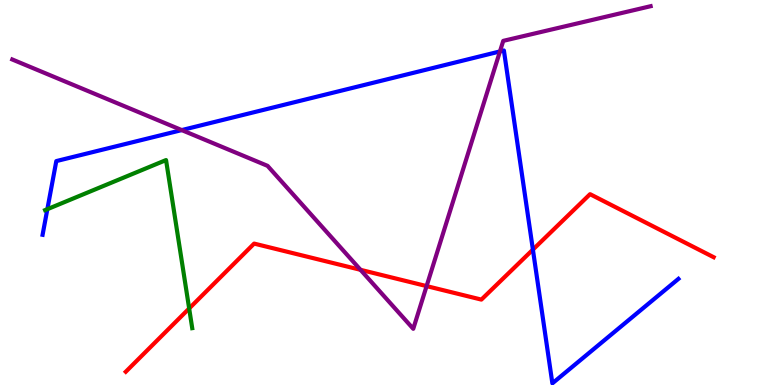[{'lines': ['blue', 'red'], 'intersections': [{'x': 6.88, 'y': 3.52}]}, {'lines': ['green', 'red'], 'intersections': [{'x': 2.44, 'y': 1.99}]}, {'lines': ['purple', 'red'], 'intersections': [{'x': 4.65, 'y': 2.99}, {'x': 5.5, 'y': 2.57}]}, {'lines': ['blue', 'green'], 'intersections': [{'x': 0.611, 'y': 4.57}]}, {'lines': ['blue', 'purple'], 'intersections': [{'x': 2.34, 'y': 6.62}, {'x': 6.45, 'y': 8.66}]}, {'lines': ['green', 'purple'], 'intersections': []}]